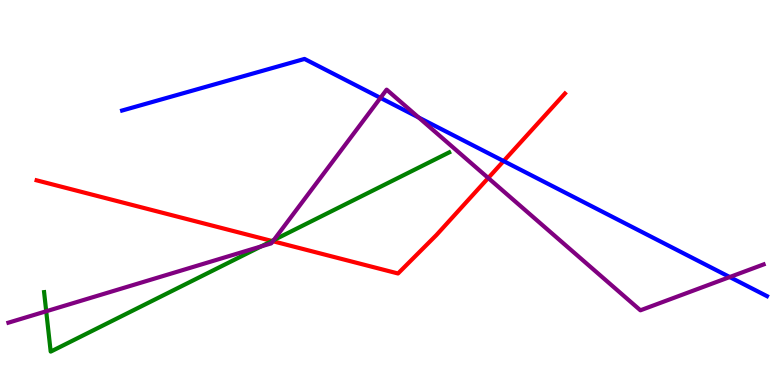[{'lines': ['blue', 'red'], 'intersections': [{'x': 6.5, 'y': 5.82}]}, {'lines': ['green', 'red'], 'intersections': [{'x': 3.51, 'y': 3.74}]}, {'lines': ['purple', 'red'], 'intersections': [{'x': 3.52, 'y': 3.73}, {'x': 6.3, 'y': 5.38}]}, {'lines': ['blue', 'green'], 'intersections': []}, {'lines': ['blue', 'purple'], 'intersections': [{'x': 4.91, 'y': 7.46}, {'x': 5.4, 'y': 6.95}, {'x': 9.42, 'y': 2.8}]}, {'lines': ['green', 'purple'], 'intersections': [{'x': 0.596, 'y': 1.92}, {'x': 3.37, 'y': 3.6}, {'x': 3.53, 'y': 3.76}]}]